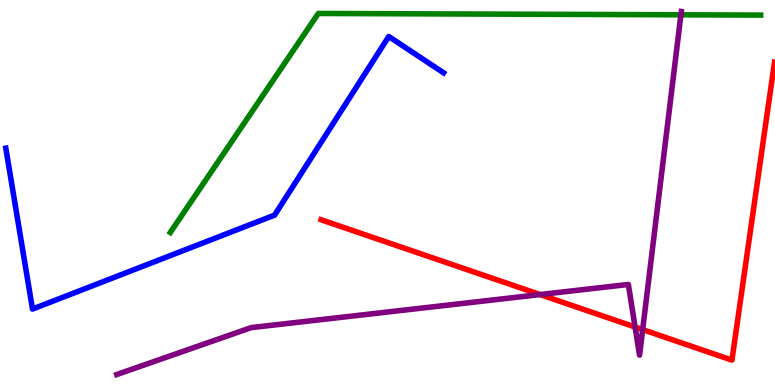[{'lines': ['blue', 'red'], 'intersections': []}, {'lines': ['green', 'red'], 'intersections': []}, {'lines': ['purple', 'red'], 'intersections': [{'x': 6.97, 'y': 2.35}, {'x': 8.19, 'y': 1.51}, {'x': 8.29, 'y': 1.44}]}, {'lines': ['blue', 'green'], 'intersections': []}, {'lines': ['blue', 'purple'], 'intersections': []}, {'lines': ['green', 'purple'], 'intersections': [{'x': 8.79, 'y': 9.62}]}]